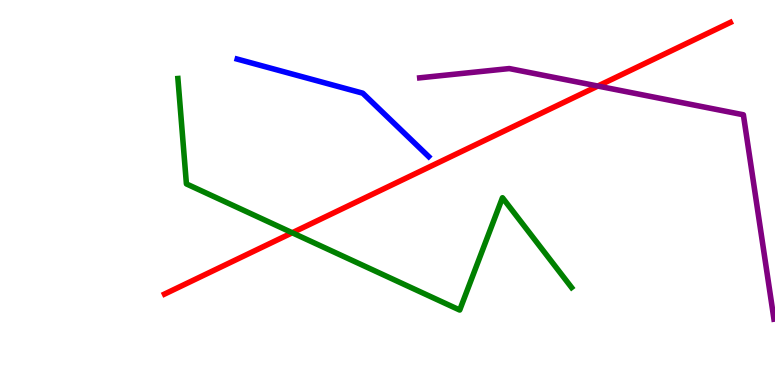[{'lines': ['blue', 'red'], 'intersections': []}, {'lines': ['green', 'red'], 'intersections': [{'x': 3.77, 'y': 3.95}]}, {'lines': ['purple', 'red'], 'intersections': [{'x': 7.71, 'y': 7.76}]}, {'lines': ['blue', 'green'], 'intersections': []}, {'lines': ['blue', 'purple'], 'intersections': []}, {'lines': ['green', 'purple'], 'intersections': []}]